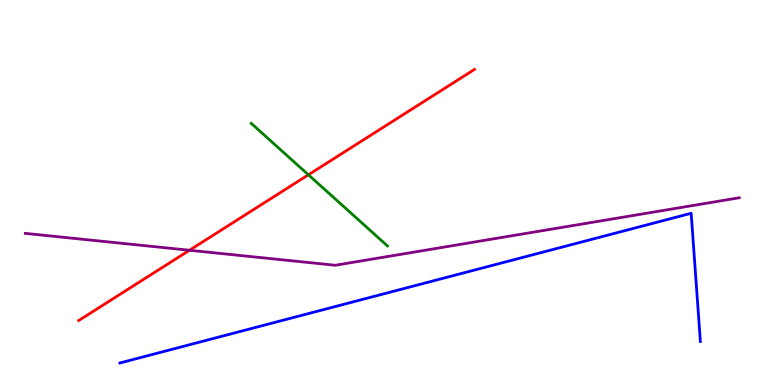[{'lines': ['blue', 'red'], 'intersections': []}, {'lines': ['green', 'red'], 'intersections': [{'x': 3.98, 'y': 5.46}]}, {'lines': ['purple', 'red'], 'intersections': [{'x': 2.44, 'y': 3.5}]}, {'lines': ['blue', 'green'], 'intersections': []}, {'lines': ['blue', 'purple'], 'intersections': []}, {'lines': ['green', 'purple'], 'intersections': []}]